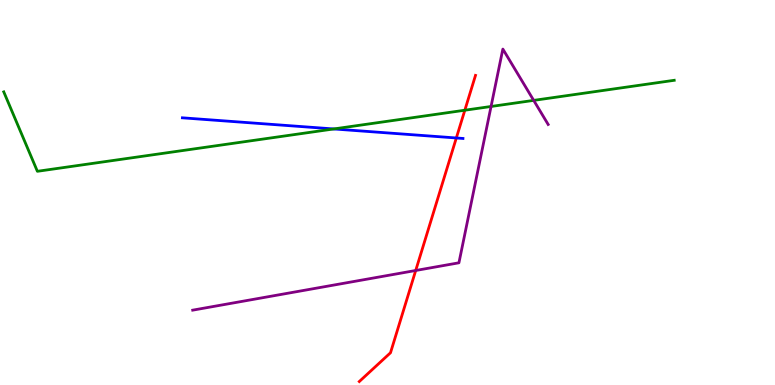[{'lines': ['blue', 'red'], 'intersections': [{'x': 5.89, 'y': 6.42}]}, {'lines': ['green', 'red'], 'intersections': [{'x': 6.0, 'y': 7.14}]}, {'lines': ['purple', 'red'], 'intersections': [{'x': 5.36, 'y': 2.97}]}, {'lines': ['blue', 'green'], 'intersections': [{'x': 4.31, 'y': 6.65}]}, {'lines': ['blue', 'purple'], 'intersections': []}, {'lines': ['green', 'purple'], 'intersections': [{'x': 6.34, 'y': 7.23}, {'x': 6.89, 'y': 7.39}]}]